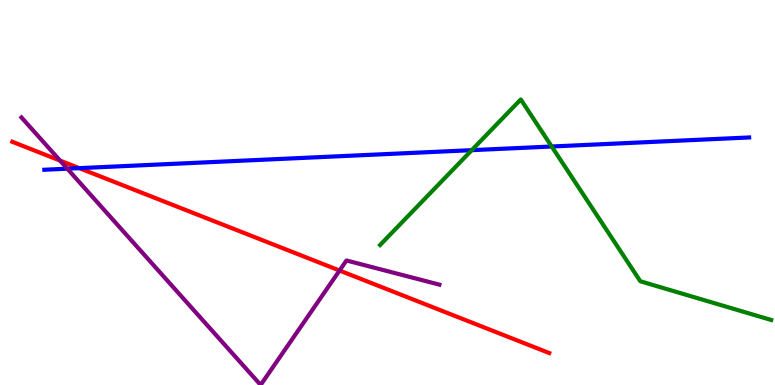[{'lines': ['blue', 'red'], 'intersections': [{'x': 1.02, 'y': 5.63}]}, {'lines': ['green', 'red'], 'intersections': []}, {'lines': ['purple', 'red'], 'intersections': [{'x': 0.774, 'y': 5.83}, {'x': 4.38, 'y': 2.97}]}, {'lines': ['blue', 'green'], 'intersections': [{'x': 6.09, 'y': 6.1}, {'x': 7.12, 'y': 6.19}]}, {'lines': ['blue', 'purple'], 'intersections': [{'x': 0.868, 'y': 5.62}]}, {'lines': ['green', 'purple'], 'intersections': []}]